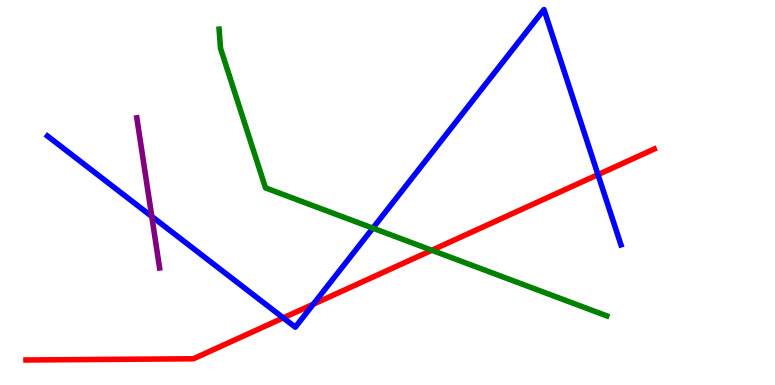[{'lines': ['blue', 'red'], 'intersections': [{'x': 3.66, 'y': 1.74}, {'x': 4.04, 'y': 2.1}, {'x': 7.72, 'y': 5.46}]}, {'lines': ['green', 'red'], 'intersections': [{'x': 5.57, 'y': 3.5}]}, {'lines': ['purple', 'red'], 'intersections': []}, {'lines': ['blue', 'green'], 'intersections': [{'x': 4.81, 'y': 4.07}]}, {'lines': ['blue', 'purple'], 'intersections': [{'x': 1.96, 'y': 4.38}]}, {'lines': ['green', 'purple'], 'intersections': []}]